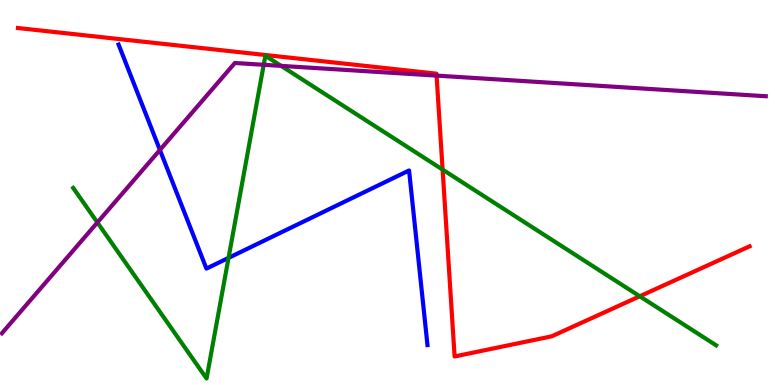[{'lines': ['blue', 'red'], 'intersections': []}, {'lines': ['green', 'red'], 'intersections': [{'x': 5.71, 'y': 5.59}, {'x': 8.25, 'y': 2.3}]}, {'lines': ['purple', 'red'], 'intersections': [{'x': 5.63, 'y': 8.04}]}, {'lines': ['blue', 'green'], 'intersections': [{'x': 2.95, 'y': 3.3}]}, {'lines': ['blue', 'purple'], 'intersections': [{'x': 2.06, 'y': 6.11}]}, {'lines': ['green', 'purple'], 'intersections': [{'x': 1.26, 'y': 4.22}, {'x': 3.4, 'y': 8.32}, {'x': 3.63, 'y': 8.29}]}]